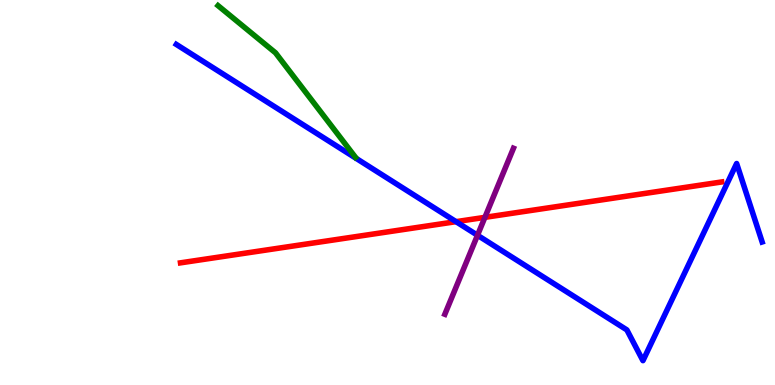[{'lines': ['blue', 'red'], 'intersections': [{'x': 5.88, 'y': 4.24}]}, {'lines': ['green', 'red'], 'intersections': []}, {'lines': ['purple', 'red'], 'intersections': [{'x': 6.26, 'y': 4.35}]}, {'lines': ['blue', 'green'], 'intersections': []}, {'lines': ['blue', 'purple'], 'intersections': [{'x': 6.16, 'y': 3.89}]}, {'lines': ['green', 'purple'], 'intersections': []}]